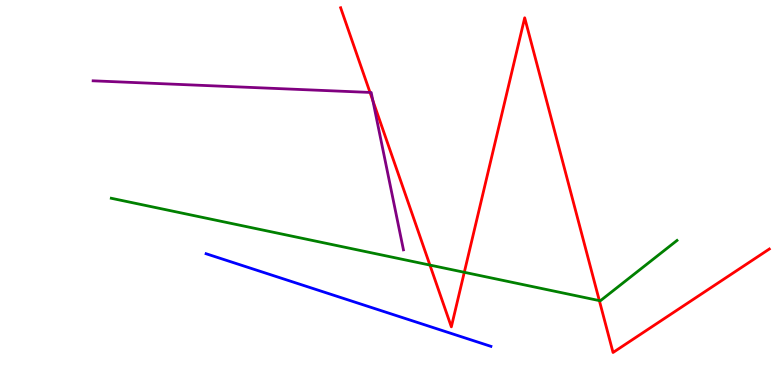[{'lines': ['blue', 'red'], 'intersections': []}, {'lines': ['green', 'red'], 'intersections': [{'x': 5.55, 'y': 3.11}, {'x': 5.99, 'y': 2.93}, {'x': 7.73, 'y': 2.19}]}, {'lines': ['purple', 'red'], 'intersections': [{'x': 4.77, 'y': 7.6}, {'x': 4.81, 'y': 7.39}]}, {'lines': ['blue', 'green'], 'intersections': []}, {'lines': ['blue', 'purple'], 'intersections': []}, {'lines': ['green', 'purple'], 'intersections': []}]